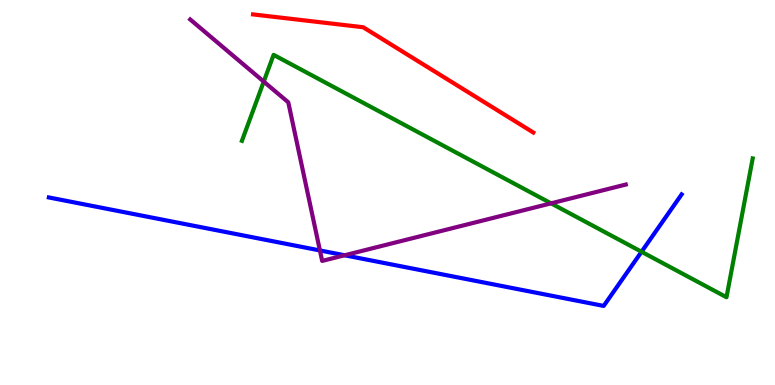[{'lines': ['blue', 'red'], 'intersections': []}, {'lines': ['green', 'red'], 'intersections': []}, {'lines': ['purple', 'red'], 'intersections': []}, {'lines': ['blue', 'green'], 'intersections': [{'x': 8.28, 'y': 3.46}]}, {'lines': ['blue', 'purple'], 'intersections': [{'x': 4.13, 'y': 3.49}, {'x': 4.45, 'y': 3.37}]}, {'lines': ['green', 'purple'], 'intersections': [{'x': 3.4, 'y': 7.88}, {'x': 7.11, 'y': 4.72}]}]